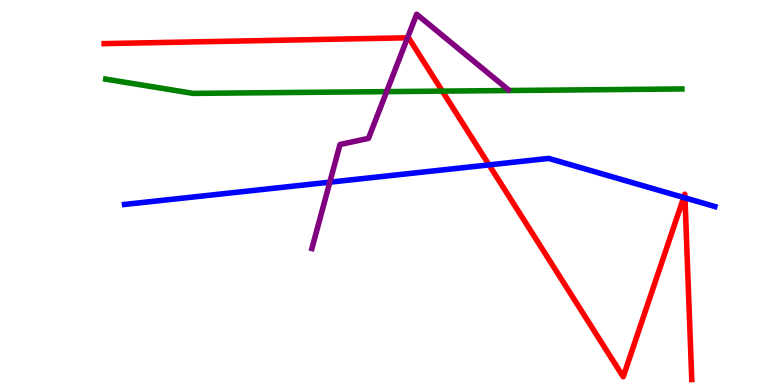[{'lines': ['blue', 'red'], 'intersections': [{'x': 6.31, 'y': 5.72}, {'x': 8.82, 'y': 4.87}, {'x': 8.84, 'y': 4.86}]}, {'lines': ['green', 'red'], 'intersections': [{'x': 5.71, 'y': 7.63}]}, {'lines': ['purple', 'red'], 'intersections': [{'x': 5.26, 'y': 9.02}]}, {'lines': ['blue', 'green'], 'intersections': []}, {'lines': ['blue', 'purple'], 'intersections': [{'x': 4.26, 'y': 5.27}]}, {'lines': ['green', 'purple'], 'intersections': [{'x': 4.99, 'y': 7.62}]}]